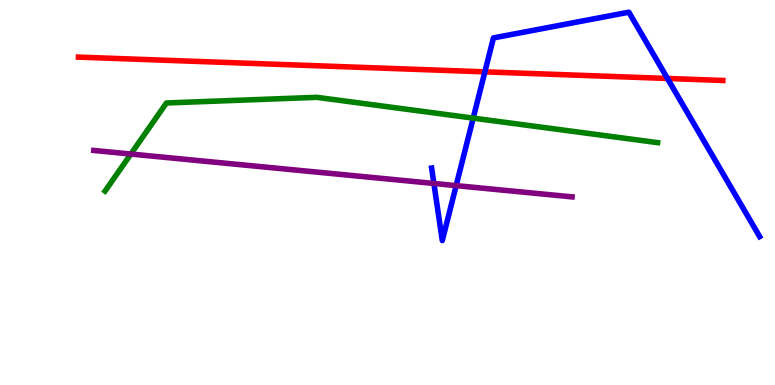[{'lines': ['blue', 'red'], 'intersections': [{'x': 6.26, 'y': 8.13}, {'x': 8.61, 'y': 7.96}]}, {'lines': ['green', 'red'], 'intersections': []}, {'lines': ['purple', 'red'], 'intersections': []}, {'lines': ['blue', 'green'], 'intersections': [{'x': 6.11, 'y': 6.93}]}, {'lines': ['blue', 'purple'], 'intersections': [{'x': 5.6, 'y': 5.23}, {'x': 5.89, 'y': 5.18}]}, {'lines': ['green', 'purple'], 'intersections': [{'x': 1.69, 'y': 6.0}]}]